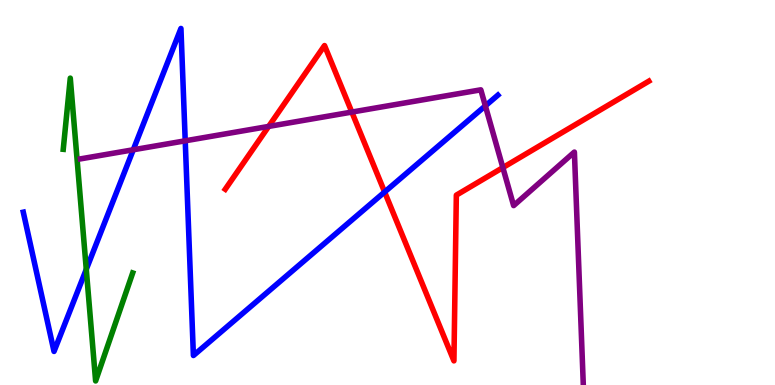[{'lines': ['blue', 'red'], 'intersections': [{'x': 4.96, 'y': 5.01}]}, {'lines': ['green', 'red'], 'intersections': []}, {'lines': ['purple', 'red'], 'intersections': [{'x': 3.47, 'y': 6.72}, {'x': 4.54, 'y': 7.09}, {'x': 6.49, 'y': 5.65}]}, {'lines': ['blue', 'green'], 'intersections': [{'x': 1.11, 'y': 3.0}]}, {'lines': ['blue', 'purple'], 'intersections': [{'x': 1.72, 'y': 6.11}, {'x': 2.39, 'y': 6.34}, {'x': 6.26, 'y': 7.25}]}, {'lines': ['green', 'purple'], 'intersections': []}]